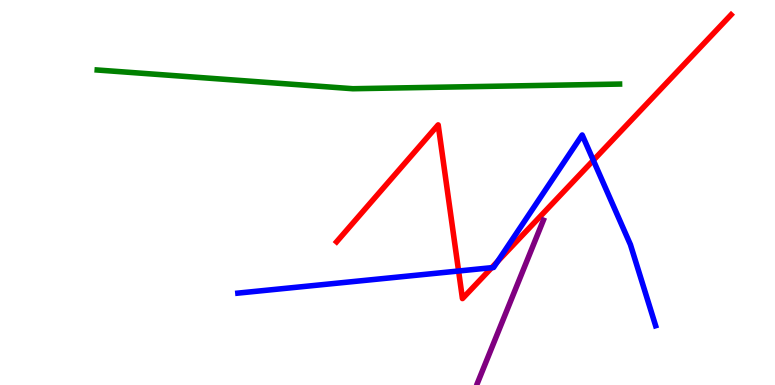[{'lines': ['blue', 'red'], 'intersections': [{'x': 5.92, 'y': 2.96}, {'x': 6.34, 'y': 3.05}, {'x': 6.42, 'y': 3.21}, {'x': 7.66, 'y': 5.84}]}, {'lines': ['green', 'red'], 'intersections': []}, {'lines': ['purple', 'red'], 'intersections': []}, {'lines': ['blue', 'green'], 'intersections': []}, {'lines': ['blue', 'purple'], 'intersections': []}, {'lines': ['green', 'purple'], 'intersections': []}]